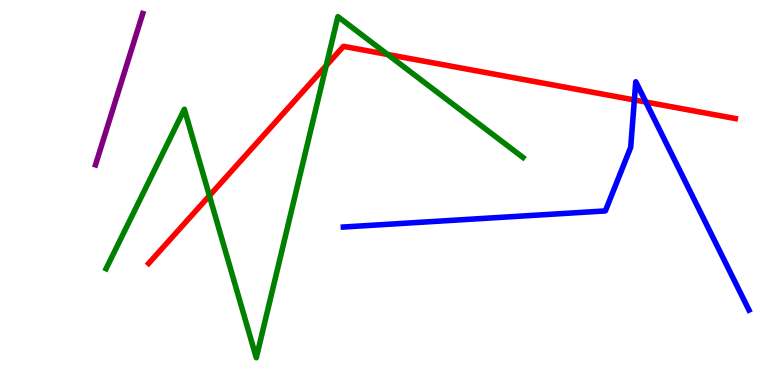[{'lines': ['blue', 'red'], 'intersections': [{'x': 8.19, 'y': 7.4}, {'x': 8.33, 'y': 7.35}]}, {'lines': ['green', 'red'], 'intersections': [{'x': 2.7, 'y': 4.92}, {'x': 4.21, 'y': 8.3}, {'x': 5.0, 'y': 8.58}]}, {'lines': ['purple', 'red'], 'intersections': []}, {'lines': ['blue', 'green'], 'intersections': []}, {'lines': ['blue', 'purple'], 'intersections': []}, {'lines': ['green', 'purple'], 'intersections': []}]